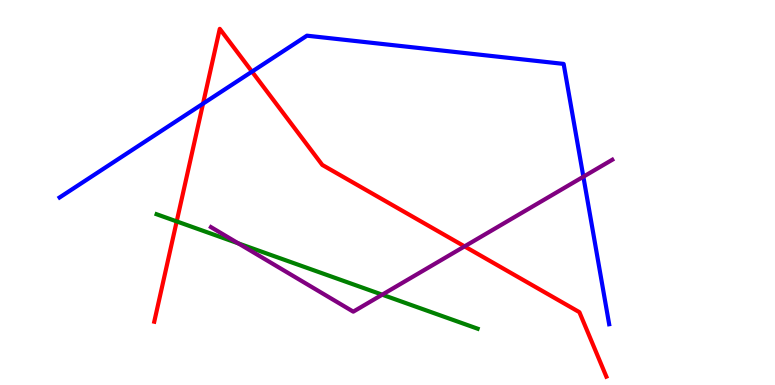[{'lines': ['blue', 'red'], 'intersections': [{'x': 2.62, 'y': 7.31}, {'x': 3.25, 'y': 8.14}]}, {'lines': ['green', 'red'], 'intersections': [{'x': 2.28, 'y': 4.25}]}, {'lines': ['purple', 'red'], 'intersections': [{'x': 5.99, 'y': 3.6}]}, {'lines': ['blue', 'green'], 'intersections': []}, {'lines': ['blue', 'purple'], 'intersections': [{'x': 7.53, 'y': 5.41}]}, {'lines': ['green', 'purple'], 'intersections': [{'x': 3.08, 'y': 3.68}, {'x': 4.93, 'y': 2.35}]}]